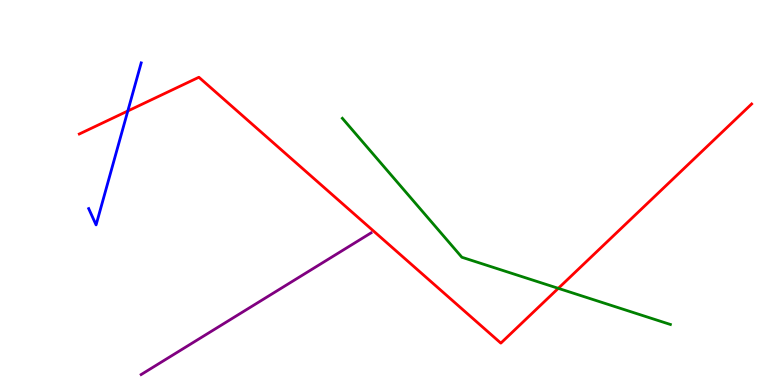[{'lines': ['blue', 'red'], 'intersections': [{'x': 1.65, 'y': 7.12}]}, {'lines': ['green', 'red'], 'intersections': [{'x': 7.2, 'y': 2.51}]}, {'lines': ['purple', 'red'], 'intersections': []}, {'lines': ['blue', 'green'], 'intersections': []}, {'lines': ['blue', 'purple'], 'intersections': []}, {'lines': ['green', 'purple'], 'intersections': []}]